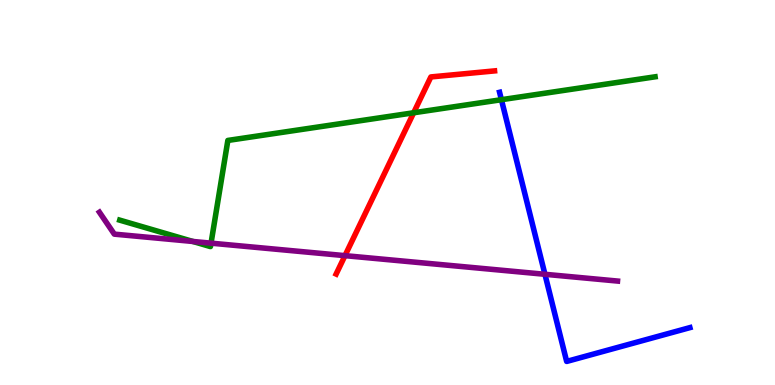[{'lines': ['blue', 'red'], 'intersections': []}, {'lines': ['green', 'red'], 'intersections': [{'x': 5.34, 'y': 7.07}]}, {'lines': ['purple', 'red'], 'intersections': [{'x': 4.45, 'y': 3.36}]}, {'lines': ['blue', 'green'], 'intersections': [{'x': 6.47, 'y': 7.41}]}, {'lines': ['blue', 'purple'], 'intersections': [{'x': 7.03, 'y': 2.88}]}, {'lines': ['green', 'purple'], 'intersections': [{'x': 2.49, 'y': 3.73}, {'x': 2.72, 'y': 3.68}]}]